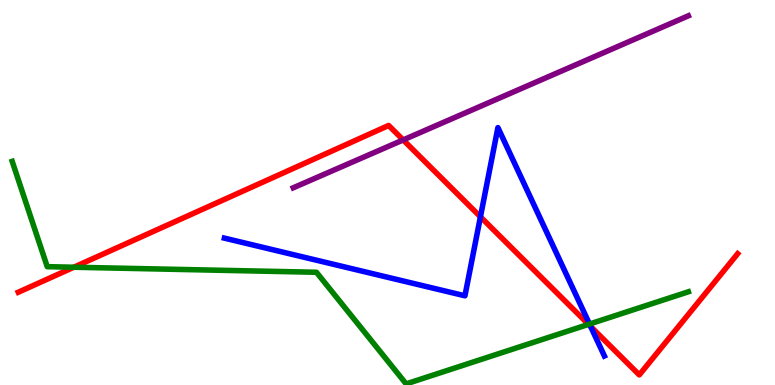[{'lines': ['blue', 'red'], 'intersections': [{'x': 6.2, 'y': 4.37}, {'x': 7.62, 'y': 1.52}]}, {'lines': ['green', 'red'], 'intersections': [{'x': 0.952, 'y': 3.06}, {'x': 7.59, 'y': 1.57}]}, {'lines': ['purple', 'red'], 'intersections': [{'x': 5.2, 'y': 6.37}]}, {'lines': ['blue', 'green'], 'intersections': [{'x': 7.61, 'y': 1.58}]}, {'lines': ['blue', 'purple'], 'intersections': []}, {'lines': ['green', 'purple'], 'intersections': []}]